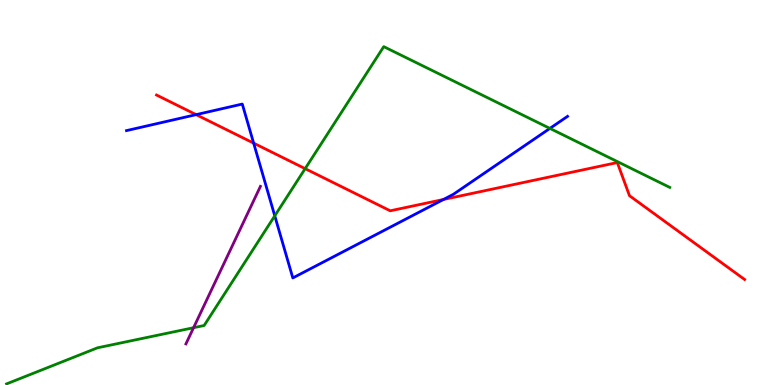[{'lines': ['blue', 'red'], 'intersections': [{'x': 2.53, 'y': 7.02}, {'x': 3.27, 'y': 6.28}, {'x': 5.72, 'y': 4.82}]}, {'lines': ['green', 'red'], 'intersections': [{'x': 3.94, 'y': 5.62}]}, {'lines': ['purple', 'red'], 'intersections': []}, {'lines': ['blue', 'green'], 'intersections': [{'x': 3.55, 'y': 4.39}, {'x': 7.1, 'y': 6.66}]}, {'lines': ['blue', 'purple'], 'intersections': []}, {'lines': ['green', 'purple'], 'intersections': [{'x': 2.5, 'y': 1.49}]}]